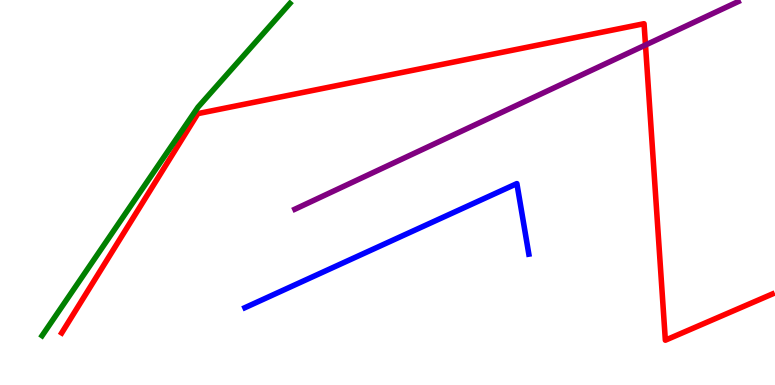[{'lines': ['blue', 'red'], 'intersections': []}, {'lines': ['green', 'red'], 'intersections': []}, {'lines': ['purple', 'red'], 'intersections': [{'x': 8.33, 'y': 8.83}]}, {'lines': ['blue', 'green'], 'intersections': []}, {'lines': ['blue', 'purple'], 'intersections': []}, {'lines': ['green', 'purple'], 'intersections': []}]